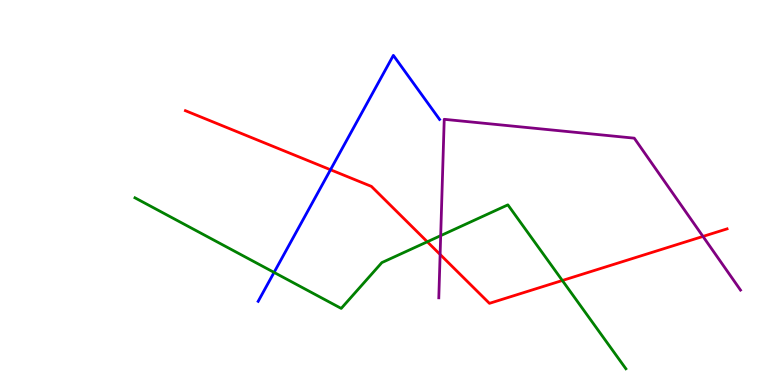[{'lines': ['blue', 'red'], 'intersections': [{'x': 4.26, 'y': 5.59}]}, {'lines': ['green', 'red'], 'intersections': [{'x': 5.51, 'y': 3.72}, {'x': 7.26, 'y': 2.71}]}, {'lines': ['purple', 'red'], 'intersections': [{'x': 5.68, 'y': 3.39}, {'x': 9.07, 'y': 3.86}]}, {'lines': ['blue', 'green'], 'intersections': [{'x': 3.54, 'y': 2.92}]}, {'lines': ['blue', 'purple'], 'intersections': []}, {'lines': ['green', 'purple'], 'intersections': [{'x': 5.69, 'y': 3.88}]}]